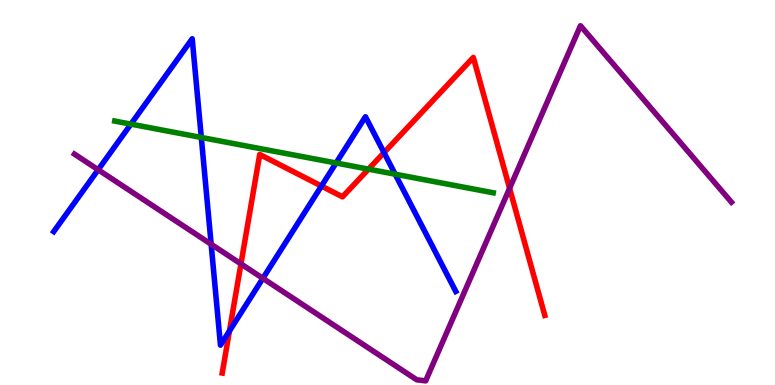[{'lines': ['blue', 'red'], 'intersections': [{'x': 2.96, 'y': 1.4}, {'x': 4.15, 'y': 5.17}, {'x': 4.95, 'y': 6.04}]}, {'lines': ['green', 'red'], 'intersections': [{'x': 4.75, 'y': 5.61}]}, {'lines': ['purple', 'red'], 'intersections': [{'x': 3.11, 'y': 3.15}, {'x': 6.58, 'y': 5.11}]}, {'lines': ['blue', 'green'], 'intersections': [{'x': 1.69, 'y': 6.78}, {'x': 2.6, 'y': 6.43}, {'x': 4.34, 'y': 5.77}, {'x': 5.1, 'y': 5.48}]}, {'lines': ['blue', 'purple'], 'intersections': [{'x': 1.27, 'y': 5.59}, {'x': 2.72, 'y': 3.66}, {'x': 3.39, 'y': 2.77}]}, {'lines': ['green', 'purple'], 'intersections': []}]